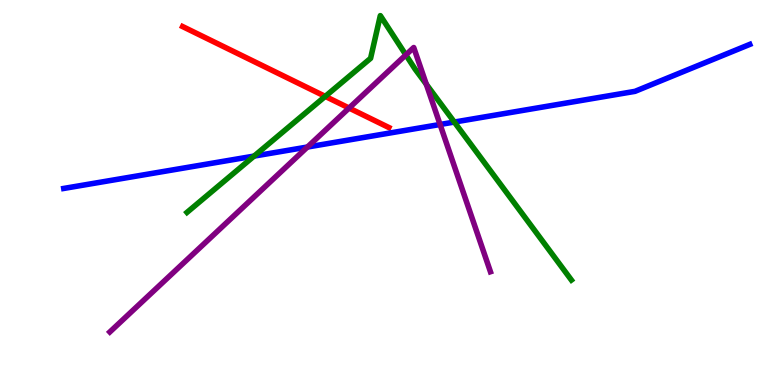[{'lines': ['blue', 'red'], 'intersections': []}, {'lines': ['green', 'red'], 'intersections': [{'x': 4.2, 'y': 7.5}]}, {'lines': ['purple', 'red'], 'intersections': [{'x': 4.5, 'y': 7.19}]}, {'lines': ['blue', 'green'], 'intersections': [{'x': 3.28, 'y': 5.95}, {'x': 5.86, 'y': 6.83}]}, {'lines': ['blue', 'purple'], 'intersections': [{'x': 3.97, 'y': 6.18}, {'x': 5.68, 'y': 6.77}]}, {'lines': ['green', 'purple'], 'intersections': [{'x': 5.24, 'y': 8.57}, {'x': 5.5, 'y': 7.81}]}]